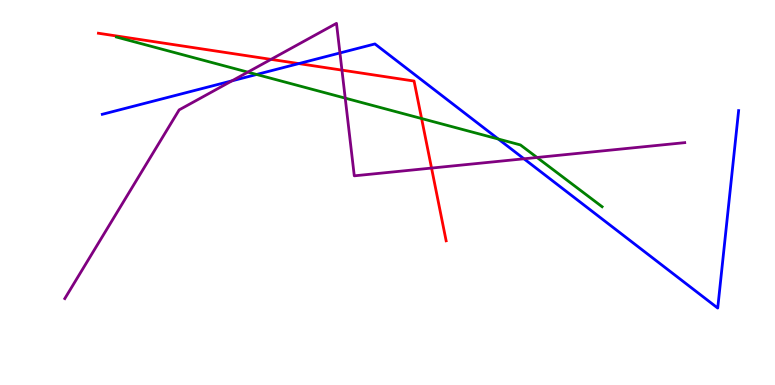[{'lines': ['blue', 'red'], 'intersections': [{'x': 3.86, 'y': 8.35}]}, {'lines': ['green', 'red'], 'intersections': [{'x': 5.44, 'y': 6.92}]}, {'lines': ['purple', 'red'], 'intersections': [{'x': 3.5, 'y': 8.46}, {'x': 4.41, 'y': 8.18}, {'x': 5.57, 'y': 5.63}]}, {'lines': ['blue', 'green'], 'intersections': [{'x': 3.31, 'y': 8.07}, {'x': 6.43, 'y': 6.39}]}, {'lines': ['blue', 'purple'], 'intersections': [{'x': 2.99, 'y': 7.9}, {'x': 4.39, 'y': 8.62}, {'x': 6.76, 'y': 5.88}]}, {'lines': ['green', 'purple'], 'intersections': [{'x': 3.2, 'y': 8.13}, {'x': 4.45, 'y': 7.45}, {'x': 6.93, 'y': 5.91}]}]